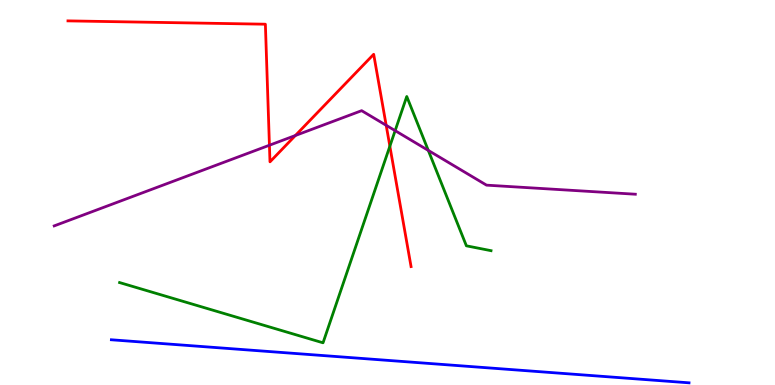[{'lines': ['blue', 'red'], 'intersections': []}, {'lines': ['green', 'red'], 'intersections': [{'x': 5.03, 'y': 6.2}]}, {'lines': ['purple', 'red'], 'intersections': [{'x': 3.48, 'y': 6.23}, {'x': 3.81, 'y': 6.48}, {'x': 4.98, 'y': 6.75}]}, {'lines': ['blue', 'green'], 'intersections': []}, {'lines': ['blue', 'purple'], 'intersections': []}, {'lines': ['green', 'purple'], 'intersections': [{'x': 5.1, 'y': 6.61}, {'x': 5.53, 'y': 6.09}]}]